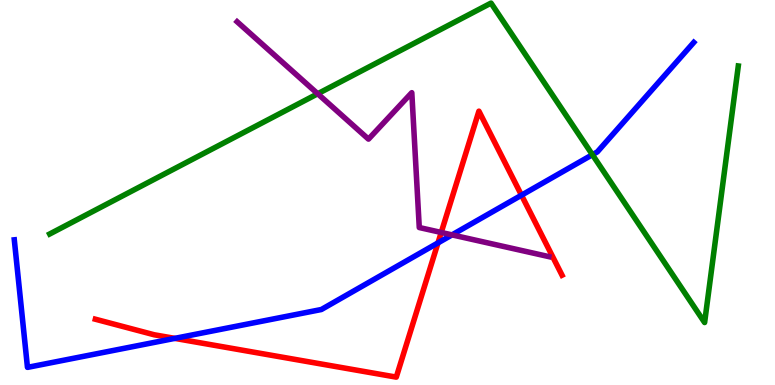[{'lines': ['blue', 'red'], 'intersections': [{'x': 2.26, 'y': 1.21}, {'x': 5.65, 'y': 3.69}, {'x': 6.73, 'y': 4.93}]}, {'lines': ['green', 'red'], 'intersections': []}, {'lines': ['purple', 'red'], 'intersections': [{'x': 5.69, 'y': 3.96}]}, {'lines': ['blue', 'green'], 'intersections': [{'x': 7.64, 'y': 5.98}]}, {'lines': ['blue', 'purple'], 'intersections': [{'x': 5.83, 'y': 3.9}]}, {'lines': ['green', 'purple'], 'intersections': [{'x': 4.1, 'y': 7.56}]}]